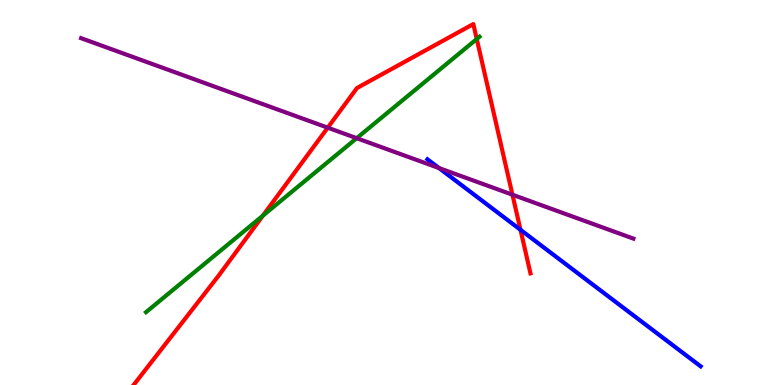[{'lines': ['blue', 'red'], 'intersections': [{'x': 6.72, 'y': 4.03}]}, {'lines': ['green', 'red'], 'intersections': [{'x': 3.39, 'y': 4.4}, {'x': 6.15, 'y': 8.99}]}, {'lines': ['purple', 'red'], 'intersections': [{'x': 4.23, 'y': 6.68}, {'x': 6.61, 'y': 4.94}]}, {'lines': ['blue', 'green'], 'intersections': []}, {'lines': ['blue', 'purple'], 'intersections': [{'x': 5.66, 'y': 5.63}]}, {'lines': ['green', 'purple'], 'intersections': [{'x': 4.6, 'y': 6.41}]}]